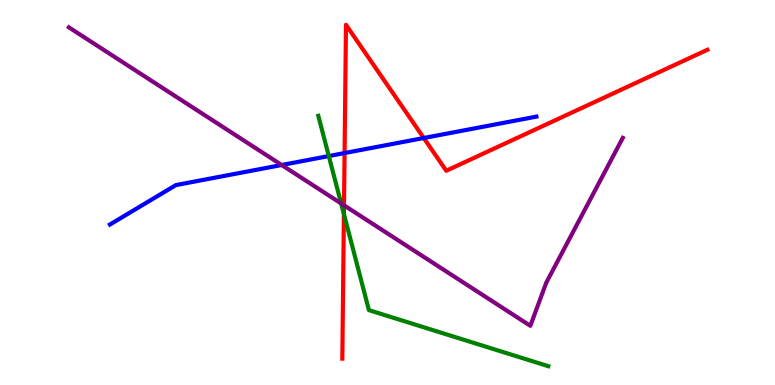[{'lines': ['blue', 'red'], 'intersections': [{'x': 4.45, 'y': 6.02}, {'x': 5.47, 'y': 6.42}]}, {'lines': ['green', 'red'], 'intersections': [{'x': 4.44, 'y': 4.44}]}, {'lines': ['purple', 'red'], 'intersections': [{'x': 4.44, 'y': 4.67}]}, {'lines': ['blue', 'green'], 'intersections': [{'x': 4.24, 'y': 5.95}]}, {'lines': ['blue', 'purple'], 'intersections': [{'x': 3.63, 'y': 5.71}]}, {'lines': ['green', 'purple'], 'intersections': [{'x': 4.4, 'y': 4.72}]}]